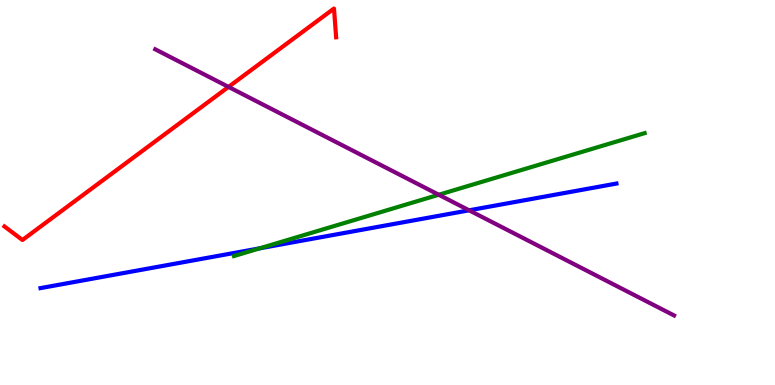[{'lines': ['blue', 'red'], 'intersections': []}, {'lines': ['green', 'red'], 'intersections': []}, {'lines': ['purple', 'red'], 'intersections': [{'x': 2.95, 'y': 7.74}]}, {'lines': ['blue', 'green'], 'intersections': [{'x': 3.35, 'y': 3.55}]}, {'lines': ['blue', 'purple'], 'intersections': [{'x': 6.05, 'y': 4.54}]}, {'lines': ['green', 'purple'], 'intersections': [{'x': 5.66, 'y': 4.94}]}]